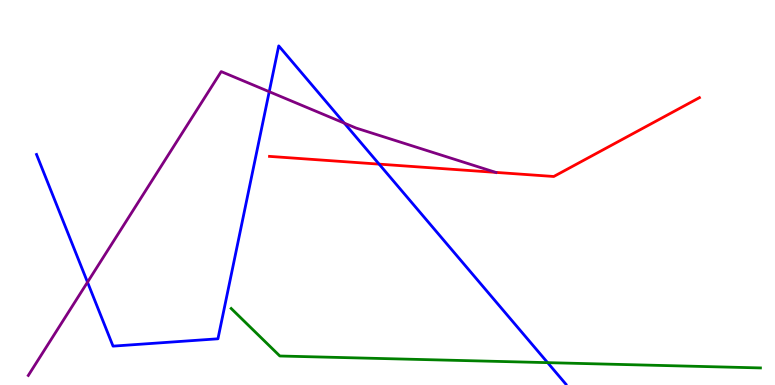[{'lines': ['blue', 'red'], 'intersections': [{'x': 4.89, 'y': 5.74}]}, {'lines': ['green', 'red'], 'intersections': []}, {'lines': ['purple', 'red'], 'intersections': [{'x': 6.4, 'y': 5.52}]}, {'lines': ['blue', 'green'], 'intersections': [{'x': 7.07, 'y': 0.581}]}, {'lines': ['blue', 'purple'], 'intersections': [{'x': 1.13, 'y': 2.67}, {'x': 3.47, 'y': 7.62}, {'x': 4.44, 'y': 6.8}]}, {'lines': ['green', 'purple'], 'intersections': []}]